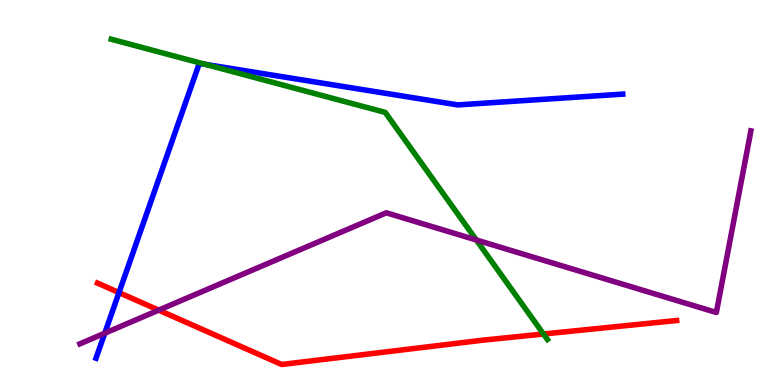[{'lines': ['blue', 'red'], 'intersections': [{'x': 1.54, 'y': 2.4}]}, {'lines': ['green', 'red'], 'intersections': [{'x': 7.01, 'y': 1.32}]}, {'lines': ['purple', 'red'], 'intersections': [{'x': 2.05, 'y': 1.94}]}, {'lines': ['blue', 'green'], 'intersections': [{'x': 2.65, 'y': 8.33}]}, {'lines': ['blue', 'purple'], 'intersections': [{'x': 1.35, 'y': 1.35}]}, {'lines': ['green', 'purple'], 'intersections': [{'x': 6.15, 'y': 3.77}]}]